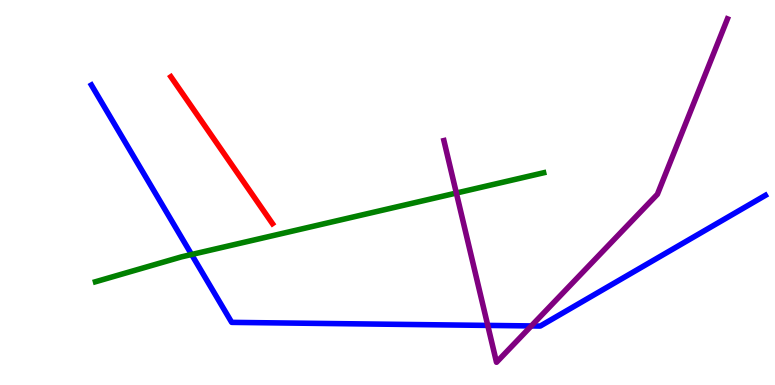[{'lines': ['blue', 'red'], 'intersections': []}, {'lines': ['green', 'red'], 'intersections': []}, {'lines': ['purple', 'red'], 'intersections': []}, {'lines': ['blue', 'green'], 'intersections': [{'x': 2.47, 'y': 3.39}]}, {'lines': ['blue', 'purple'], 'intersections': [{'x': 6.29, 'y': 1.55}, {'x': 6.86, 'y': 1.53}]}, {'lines': ['green', 'purple'], 'intersections': [{'x': 5.89, 'y': 4.99}]}]